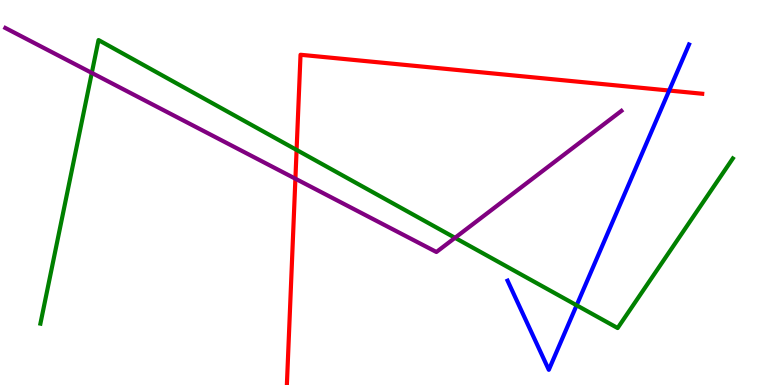[{'lines': ['blue', 'red'], 'intersections': [{'x': 8.63, 'y': 7.65}]}, {'lines': ['green', 'red'], 'intersections': [{'x': 3.83, 'y': 6.11}]}, {'lines': ['purple', 'red'], 'intersections': [{'x': 3.81, 'y': 5.36}]}, {'lines': ['blue', 'green'], 'intersections': [{'x': 7.44, 'y': 2.07}]}, {'lines': ['blue', 'purple'], 'intersections': []}, {'lines': ['green', 'purple'], 'intersections': [{'x': 1.18, 'y': 8.11}, {'x': 5.87, 'y': 3.82}]}]